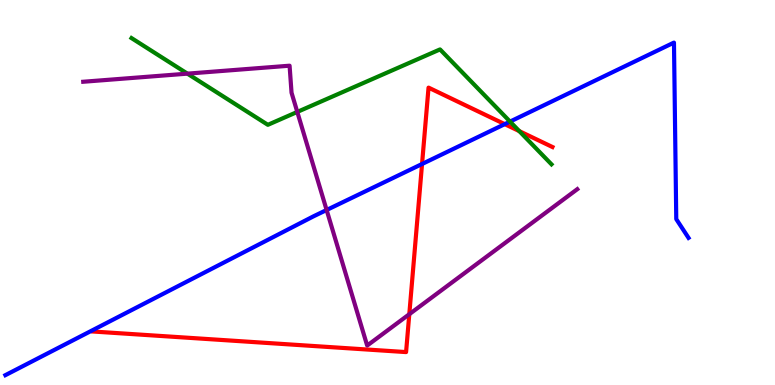[{'lines': ['blue', 'red'], 'intersections': [{'x': 5.45, 'y': 5.74}, {'x': 6.51, 'y': 6.78}]}, {'lines': ['green', 'red'], 'intersections': [{'x': 6.7, 'y': 6.59}]}, {'lines': ['purple', 'red'], 'intersections': [{'x': 5.28, 'y': 1.84}]}, {'lines': ['blue', 'green'], 'intersections': [{'x': 6.58, 'y': 6.84}]}, {'lines': ['blue', 'purple'], 'intersections': [{'x': 4.21, 'y': 4.55}]}, {'lines': ['green', 'purple'], 'intersections': [{'x': 2.42, 'y': 8.09}, {'x': 3.84, 'y': 7.09}]}]